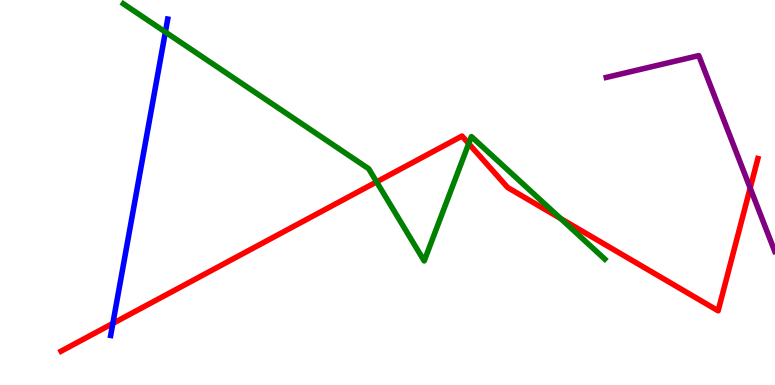[{'lines': ['blue', 'red'], 'intersections': [{'x': 1.46, 'y': 1.6}]}, {'lines': ['green', 'red'], 'intersections': [{'x': 4.86, 'y': 5.28}, {'x': 6.05, 'y': 6.27}, {'x': 7.23, 'y': 4.32}]}, {'lines': ['purple', 'red'], 'intersections': [{'x': 9.68, 'y': 5.12}]}, {'lines': ['blue', 'green'], 'intersections': [{'x': 2.13, 'y': 9.17}]}, {'lines': ['blue', 'purple'], 'intersections': []}, {'lines': ['green', 'purple'], 'intersections': []}]